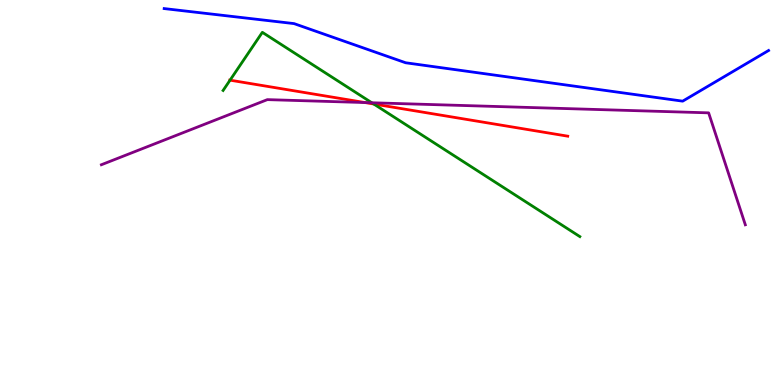[{'lines': ['blue', 'red'], 'intersections': []}, {'lines': ['green', 'red'], 'intersections': [{'x': 2.97, 'y': 7.92}, {'x': 4.82, 'y': 7.3}]}, {'lines': ['purple', 'red'], 'intersections': [{'x': 4.71, 'y': 7.34}]}, {'lines': ['blue', 'green'], 'intersections': []}, {'lines': ['blue', 'purple'], 'intersections': []}, {'lines': ['green', 'purple'], 'intersections': [{'x': 4.8, 'y': 7.33}]}]